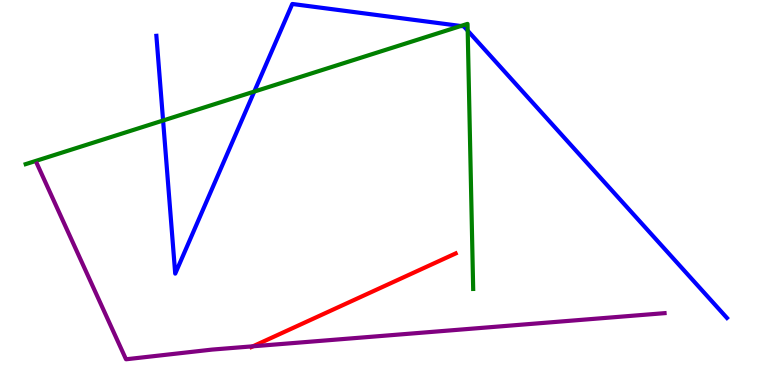[{'lines': ['blue', 'red'], 'intersections': []}, {'lines': ['green', 'red'], 'intersections': []}, {'lines': ['purple', 'red'], 'intersections': [{'x': 3.26, 'y': 1.01}]}, {'lines': ['blue', 'green'], 'intersections': [{'x': 2.1, 'y': 6.87}, {'x': 3.28, 'y': 7.62}, {'x': 5.95, 'y': 9.32}, {'x': 6.03, 'y': 9.2}]}, {'lines': ['blue', 'purple'], 'intersections': []}, {'lines': ['green', 'purple'], 'intersections': []}]